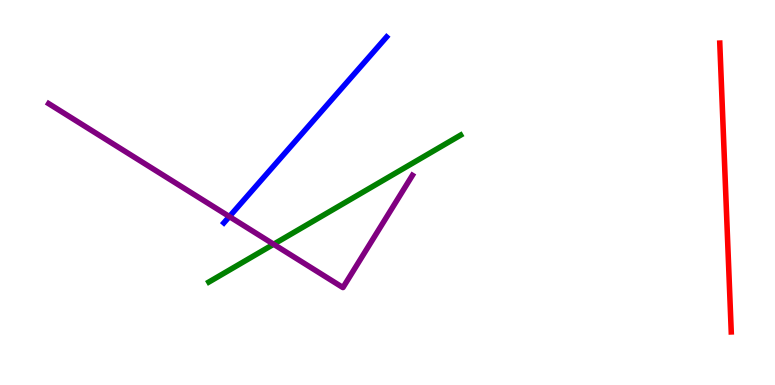[{'lines': ['blue', 'red'], 'intersections': []}, {'lines': ['green', 'red'], 'intersections': []}, {'lines': ['purple', 'red'], 'intersections': []}, {'lines': ['blue', 'green'], 'intersections': []}, {'lines': ['blue', 'purple'], 'intersections': [{'x': 2.96, 'y': 4.37}]}, {'lines': ['green', 'purple'], 'intersections': [{'x': 3.53, 'y': 3.66}]}]